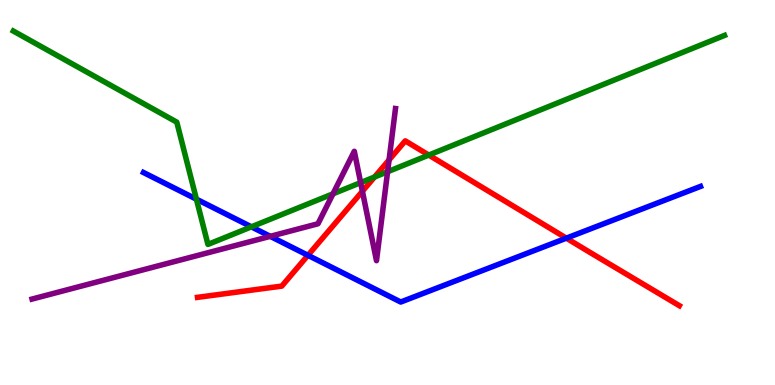[{'lines': ['blue', 'red'], 'intersections': [{'x': 3.97, 'y': 3.37}, {'x': 7.31, 'y': 3.81}]}, {'lines': ['green', 'red'], 'intersections': [{'x': 4.83, 'y': 5.4}, {'x': 5.53, 'y': 5.97}]}, {'lines': ['purple', 'red'], 'intersections': [{'x': 4.68, 'y': 5.03}, {'x': 5.02, 'y': 5.85}]}, {'lines': ['blue', 'green'], 'intersections': [{'x': 2.53, 'y': 4.83}, {'x': 3.24, 'y': 4.11}]}, {'lines': ['blue', 'purple'], 'intersections': [{'x': 3.49, 'y': 3.86}]}, {'lines': ['green', 'purple'], 'intersections': [{'x': 4.3, 'y': 4.97}, {'x': 4.65, 'y': 5.26}, {'x': 5.0, 'y': 5.54}]}]